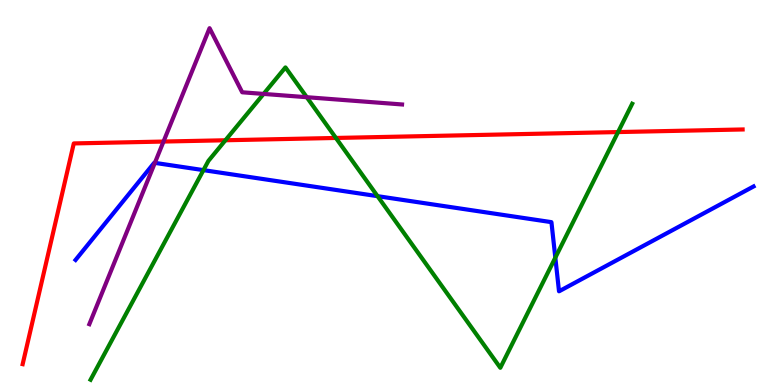[{'lines': ['blue', 'red'], 'intersections': []}, {'lines': ['green', 'red'], 'intersections': [{'x': 2.91, 'y': 6.36}, {'x': 4.33, 'y': 6.42}, {'x': 7.98, 'y': 6.57}]}, {'lines': ['purple', 'red'], 'intersections': [{'x': 2.11, 'y': 6.32}]}, {'lines': ['blue', 'green'], 'intersections': [{'x': 2.63, 'y': 5.58}, {'x': 4.87, 'y': 4.9}, {'x': 7.17, 'y': 3.31}]}, {'lines': ['blue', 'purple'], 'intersections': [{'x': 2.0, 'y': 5.77}]}, {'lines': ['green', 'purple'], 'intersections': [{'x': 3.4, 'y': 7.56}, {'x': 3.96, 'y': 7.48}]}]